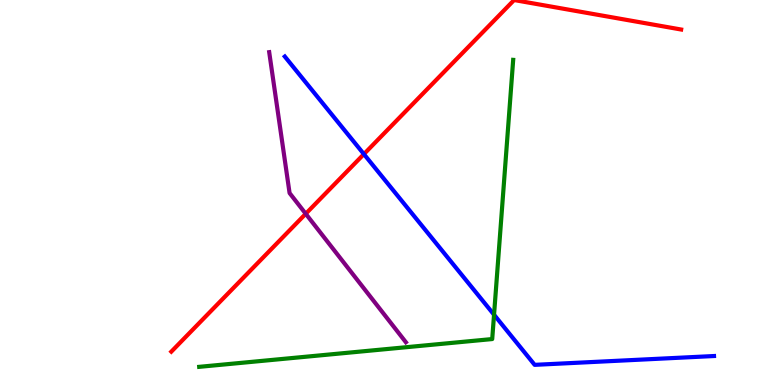[{'lines': ['blue', 'red'], 'intersections': [{'x': 4.7, 'y': 6.0}]}, {'lines': ['green', 'red'], 'intersections': []}, {'lines': ['purple', 'red'], 'intersections': [{'x': 3.94, 'y': 4.45}]}, {'lines': ['blue', 'green'], 'intersections': [{'x': 6.37, 'y': 1.83}]}, {'lines': ['blue', 'purple'], 'intersections': []}, {'lines': ['green', 'purple'], 'intersections': []}]